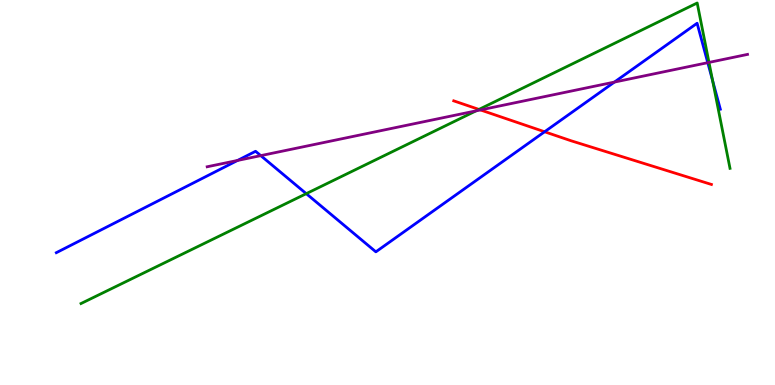[{'lines': ['blue', 'red'], 'intersections': [{'x': 7.03, 'y': 6.58}]}, {'lines': ['green', 'red'], 'intersections': [{'x': 6.18, 'y': 7.16}]}, {'lines': ['purple', 'red'], 'intersections': [{'x': 6.2, 'y': 7.14}]}, {'lines': ['blue', 'green'], 'intersections': [{'x': 3.95, 'y': 4.97}, {'x': 9.19, 'y': 7.91}]}, {'lines': ['blue', 'purple'], 'intersections': [{'x': 3.07, 'y': 5.83}, {'x': 3.36, 'y': 5.96}, {'x': 7.93, 'y': 7.87}, {'x': 9.13, 'y': 8.37}]}, {'lines': ['green', 'purple'], 'intersections': [{'x': 6.14, 'y': 7.12}, {'x': 9.15, 'y': 8.38}]}]